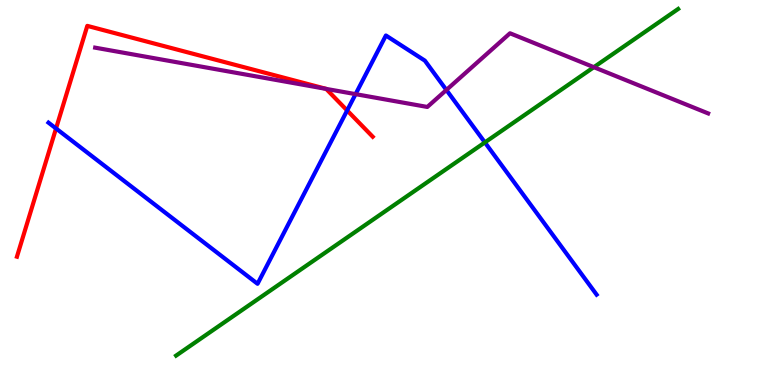[{'lines': ['blue', 'red'], 'intersections': [{'x': 0.723, 'y': 6.66}, {'x': 4.48, 'y': 7.13}]}, {'lines': ['green', 'red'], 'intersections': []}, {'lines': ['purple', 'red'], 'intersections': [{'x': 4.21, 'y': 7.69}]}, {'lines': ['blue', 'green'], 'intersections': [{'x': 6.26, 'y': 6.3}]}, {'lines': ['blue', 'purple'], 'intersections': [{'x': 4.59, 'y': 7.55}, {'x': 5.76, 'y': 7.66}]}, {'lines': ['green', 'purple'], 'intersections': [{'x': 7.66, 'y': 8.26}]}]